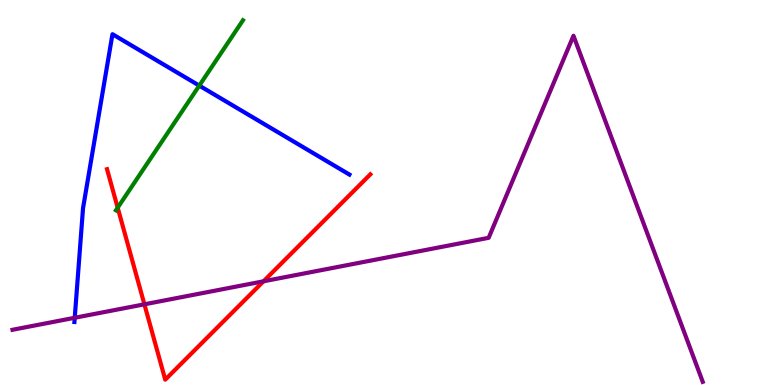[{'lines': ['blue', 'red'], 'intersections': []}, {'lines': ['green', 'red'], 'intersections': [{'x': 1.52, 'y': 4.61}]}, {'lines': ['purple', 'red'], 'intersections': [{'x': 1.86, 'y': 2.1}, {'x': 3.4, 'y': 2.69}]}, {'lines': ['blue', 'green'], 'intersections': [{'x': 2.57, 'y': 7.78}]}, {'lines': ['blue', 'purple'], 'intersections': [{'x': 0.964, 'y': 1.75}]}, {'lines': ['green', 'purple'], 'intersections': []}]